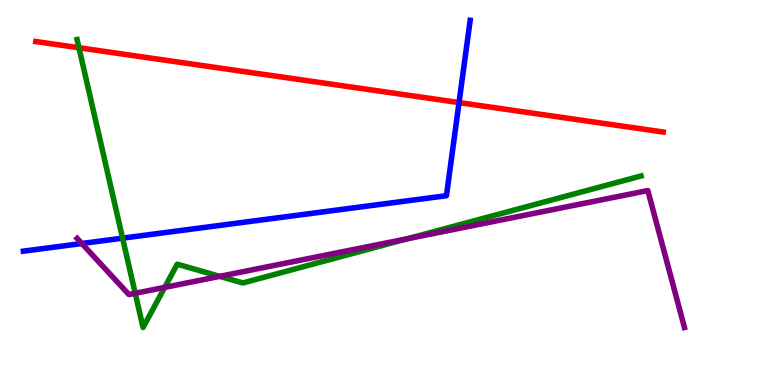[{'lines': ['blue', 'red'], 'intersections': [{'x': 5.92, 'y': 7.34}]}, {'lines': ['green', 'red'], 'intersections': [{'x': 1.02, 'y': 8.76}]}, {'lines': ['purple', 'red'], 'intersections': []}, {'lines': ['blue', 'green'], 'intersections': [{'x': 1.58, 'y': 3.81}]}, {'lines': ['blue', 'purple'], 'intersections': [{'x': 1.06, 'y': 3.68}]}, {'lines': ['green', 'purple'], 'intersections': [{'x': 1.74, 'y': 2.38}, {'x': 2.13, 'y': 2.54}, {'x': 2.84, 'y': 2.82}, {'x': 5.26, 'y': 3.8}]}]